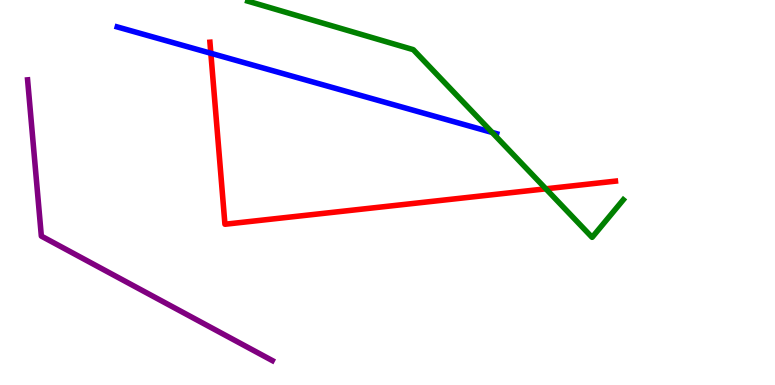[{'lines': ['blue', 'red'], 'intersections': [{'x': 2.72, 'y': 8.62}]}, {'lines': ['green', 'red'], 'intersections': [{'x': 7.04, 'y': 5.1}]}, {'lines': ['purple', 'red'], 'intersections': []}, {'lines': ['blue', 'green'], 'intersections': [{'x': 6.35, 'y': 6.56}]}, {'lines': ['blue', 'purple'], 'intersections': []}, {'lines': ['green', 'purple'], 'intersections': []}]